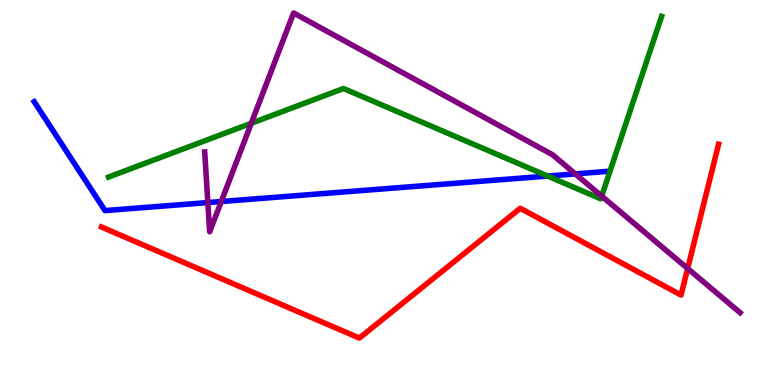[{'lines': ['blue', 'red'], 'intersections': []}, {'lines': ['green', 'red'], 'intersections': []}, {'lines': ['purple', 'red'], 'intersections': [{'x': 8.87, 'y': 3.03}]}, {'lines': ['blue', 'green'], 'intersections': [{'x': 7.07, 'y': 5.43}]}, {'lines': ['blue', 'purple'], 'intersections': [{'x': 2.68, 'y': 4.74}, {'x': 2.86, 'y': 4.77}, {'x': 7.42, 'y': 5.48}]}, {'lines': ['green', 'purple'], 'intersections': [{'x': 3.24, 'y': 6.8}, {'x': 7.76, 'y': 4.91}]}]